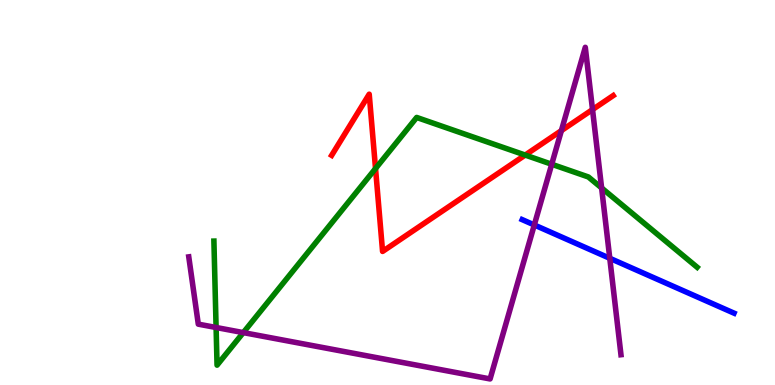[{'lines': ['blue', 'red'], 'intersections': []}, {'lines': ['green', 'red'], 'intersections': [{'x': 4.85, 'y': 5.62}, {'x': 6.78, 'y': 5.97}]}, {'lines': ['purple', 'red'], 'intersections': [{'x': 7.24, 'y': 6.61}, {'x': 7.65, 'y': 7.15}]}, {'lines': ['blue', 'green'], 'intersections': []}, {'lines': ['blue', 'purple'], 'intersections': [{'x': 6.89, 'y': 4.16}, {'x': 7.87, 'y': 3.29}]}, {'lines': ['green', 'purple'], 'intersections': [{'x': 2.79, 'y': 1.49}, {'x': 3.14, 'y': 1.36}, {'x': 7.12, 'y': 5.73}, {'x': 7.76, 'y': 5.12}]}]